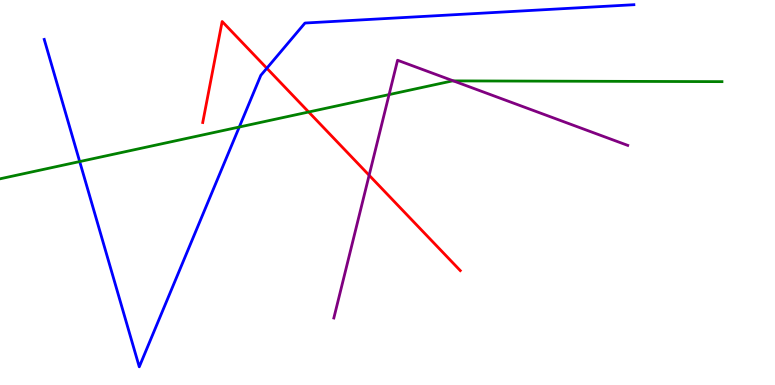[{'lines': ['blue', 'red'], 'intersections': [{'x': 3.44, 'y': 8.23}]}, {'lines': ['green', 'red'], 'intersections': [{'x': 3.98, 'y': 7.09}]}, {'lines': ['purple', 'red'], 'intersections': [{'x': 4.76, 'y': 5.45}]}, {'lines': ['blue', 'green'], 'intersections': [{'x': 1.03, 'y': 5.8}, {'x': 3.09, 'y': 6.7}]}, {'lines': ['blue', 'purple'], 'intersections': []}, {'lines': ['green', 'purple'], 'intersections': [{'x': 5.02, 'y': 7.54}, {'x': 5.85, 'y': 7.9}]}]